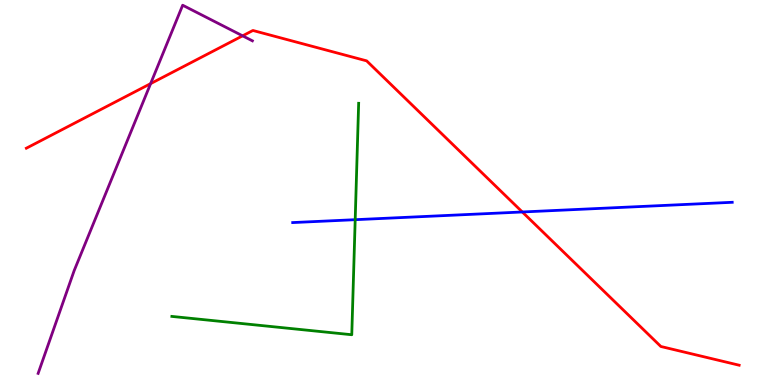[{'lines': ['blue', 'red'], 'intersections': [{'x': 6.74, 'y': 4.49}]}, {'lines': ['green', 'red'], 'intersections': []}, {'lines': ['purple', 'red'], 'intersections': [{'x': 1.94, 'y': 7.83}, {'x': 3.13, 'y': 9.07}]}, {'lines': ['blue', 'green'], 'intersections': [{'x': 4.58, 'y': 4.29}]}, {'lines': ['blue', 'purple'], 'intersections': []}, {'lines': ['green', 'purple'], 'intersections': []}]